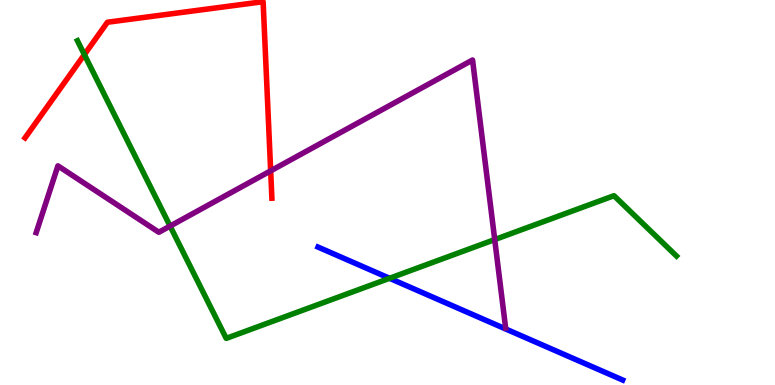[{'lines': ['blue', 'red'], 'intersections': []}, {'lines': ['green', 'red'], 'intersections': [{'x': 1.09, 'y': 8.58}]}, {'lines': ['purple', 'red'], 'intersections': [{'x': 3.49, 'y': 5.56}]}, {'lines': ['blue', 'green'], 'intersections': [{'x': 5.03, 'y': 2.77}]}, {'lines': ['blue', 'purple'], 'intersections': []}, {'lines': ['green', 'purple'], 'intersections': [{'x': 2.19, 'y': 4.13}, {'x': 6.38, 'y': 3.78}]}]